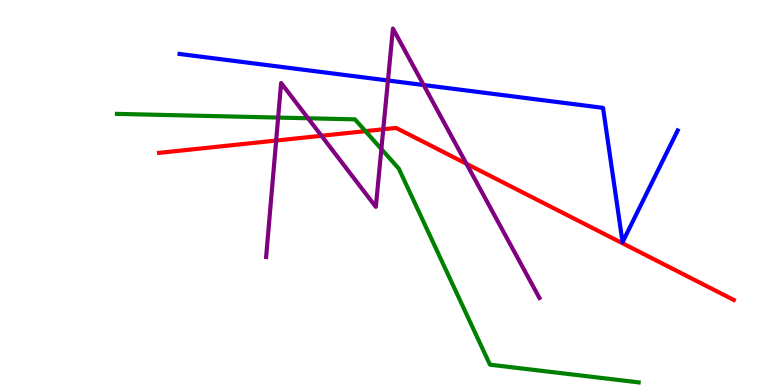[{'lines': ['blue', 'red'], 'intersections': []}, {'lines': ['green', 'red'], 'intersections': [{'x': 4.72, 'y': 6.59}]}, {'lines': ['purple', 'red'], 'intersections': [{'x': 3.56, 'y': 6.35}, {'x': 4.15, 'y': 6.47}, {'x': 4.95, 'y': 6.64}, {'x': 6.02, 'y': 5.75}]}, {'lines': ['blue', 'green'], 'intersections': []}, {'lines': ['blue', 'purple'], 'intersections': [{'x': 5.01, 'y': 7.91}, {'x': 5.47, 'y': 7.79}]}, {'lines': ['green', 'purple'], 'intersections': [{'x': 3.59, 'y': 6.95}, {'x': 3.98, 'y': 6.93}, {'x': 4.92, 'y': 6.13}]}]